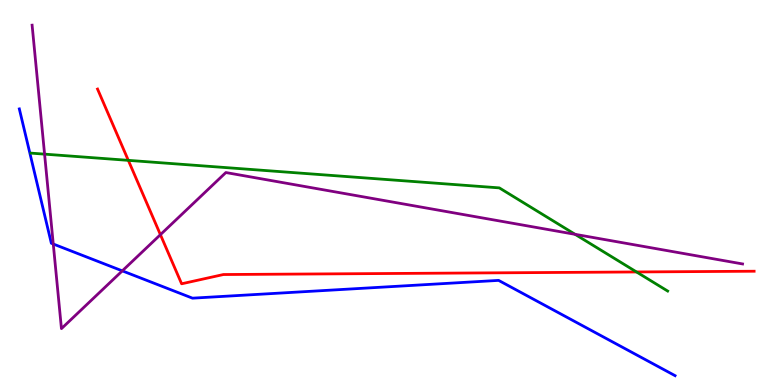[{'lines': ['blue', 'red'], 'intersections': []}, {'lines': ['green', 'red'], 'intersections': [{'x': 1.66, 'y': 5.83}, {'x': 8.21, 'y': 2.94}]}, {'lines': ['purple', 'red'], 'intersections': [{'x': 2.07, 'y': 3.9}]}, {'lines': ['blue', 'green'], 'intersections': []}, {'lines': ['blue', 'purple'], 'intersections': [{'x': 0.687, 'y': 3.66}, {'x': 1.58, 'y': 2.96}]}, {'lines': ['green', 'purple'], 'intersections': [{'x': 0.575, 'y': 6.0}, {'x': 7.42, 'y': 3.91}]}]